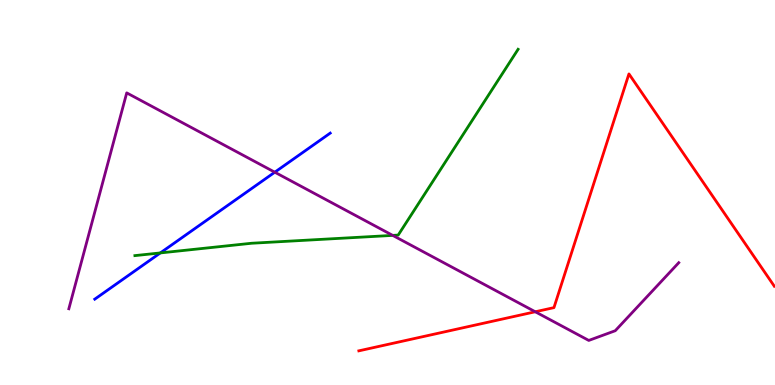[{'lines': ['blue', 'red'], 'intersections': []}, {'lines': ['green', 'red'], 'intersections': []}, {'lines': ['purple', 'red'], 'intersections': [{'x': 6.91, 'y': 1.9}]}, {'lines': ['blue', 'green'], 'intersections': [{'x': 2.07, 'y': 3.43}]}, {'lines': ['blue', 'purple'], 'intersections': [{'x': 3.55, 'y': 5.53}]}, {'lines': ['green', 'purple'], 'intersections': [{'x': 5.07, 'y': 3.89}]}]